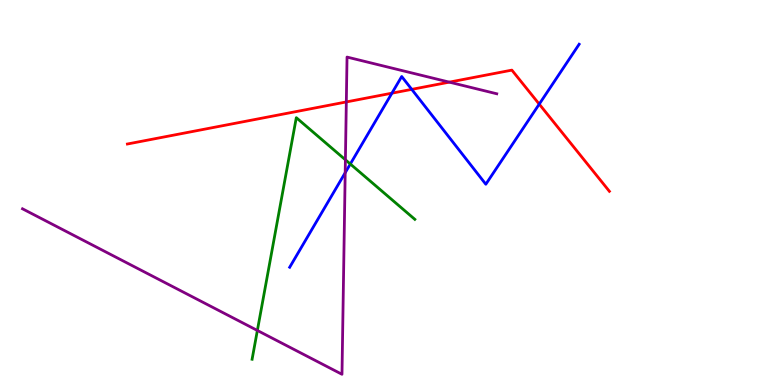[{'lines': ['blue', 'red'], 'intersections': [{'x': 5.06, 'y': 7.58}, {'x': 5.31, 'y': 7.68}, {'x': 6.96, 'y': 7.3}]}, {'lines': ['green', 'red'], 'intersections': []}, {'lines': ['purple', 'red'], 'intersections': [{'x': 4.47, 'y': 7.35}, {'x': 5.8, 'y': 7.87}]}, {'lines': ['blue', 'green'], 'intersections': [{'x': 4.52, 'y': 5.74}]}, {'lines': ['blue', 'purple'], 'intersections': [{'x': 4.45, 'y': 5.51}]}, {'lines': ['green', 'purple'], 'intersections': [{'x': 3.32, 'y': 1.42}, {'x': 4.46, 'y': 5.85}]}]